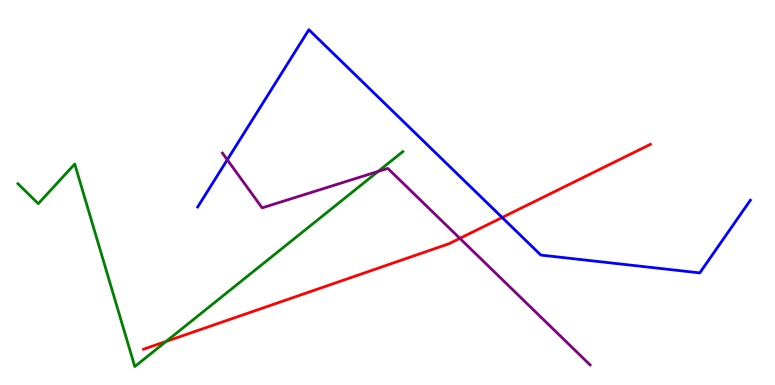[{'lines': ['blue', 'red'], 'intersections': [{'x': 6.48, 'y': 4.35}]}, {'lines': ['green', 'red'], 'intersections': [{'x': 2.14, 'y': 1.13}]}, {'lines': ['purple', 'red'], 'intersections': [{'x': 5.93, 'y': 3.81}]}, {'lines': ['blue', 'green'], 'intersections': []}, {'lines': ['blue', 'purple'], 'intersections': [{'x': 2.93, 'y': 5.85}]}, {'lines': ['green', 'purple'], 'intersections': [{'x': 4.88, 'y': 5.55}]}]